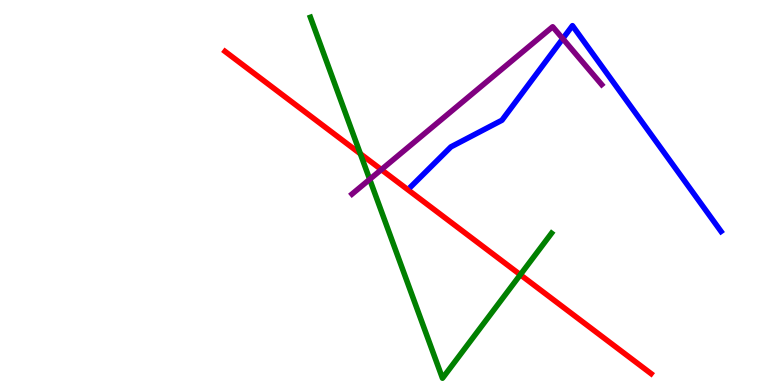[{'lines': ['blue', 'red'], 'intersections': []}, {'lines': ['green', 'red'], 'intersections': [{'x': 4.65, 'y': 6.01}, {'x': 6.71, 'y': 2.86}]}, {'lines': ['purple', 'red'], 'intersections': [{'x': 4.92, 'y': 5.59}]}, {'lines': ['blue', 'green'], 'intersections': []}, {'lines': ['blue', 'purple'], 'intersections': [{'x': 7.26, 'y': 9.0}]}, {'lines': ['green', 'purple'], 'intersections': [{'x': 4.77, 'y': 5.34}]}]